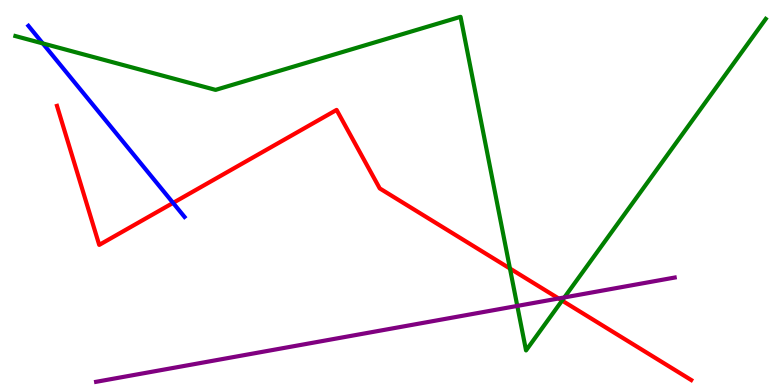[{'lines': ['blue', 'red'], 'intersections': [{'x': 2.23, 'y': 4.73}]}, {'lines': ['green', 'red'], 'intersections': [{'x': 6.58, 'y': 3.03}, {'x': 7.25, 'y': 2.19}]}, {'lines': ['purple', 'red'], 'intersections': [{'x': 7.21, 'y': 2.25}]}, {'lines': ['blue', 'green'], 'intersections': [{'x': 0.552, 'y': 8.87}]}, {'lines': ['blue', 'purple'], 'intersections': []}, {'lines': ['green', 'purple'], 'intersections': [{'x': 6.67, 'y': 2.05}, {'x': 7.28, 'y': 2.27}]}]